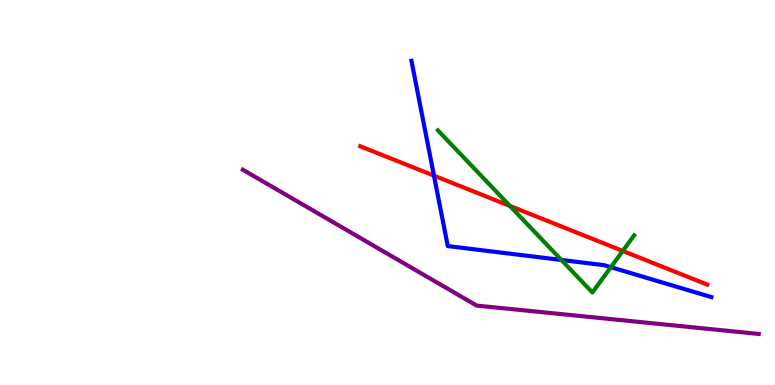[{'lines': ['blue', 'red'], 'intersections': [{'x': 5.6, 'y': 5.44}]}, {'lines': ['green', 'red'], 'intersections': [{'x': 6.58, 'y': 4.65}, {'x': 8.04, 'y': 3.48}]}, {'lines': ['purple', 'red'], 'intersections': []}, {'lines': ['blue', 'green'], 'intersections': [{'x': 7.24, 'y': 3.25}, {'x': 7.88, 'y': 3.06}]}, {'lines': ['blue', 'purple'], 'intersections': []}, {'lines': ['green', 'purple'], 'intersections': []}]